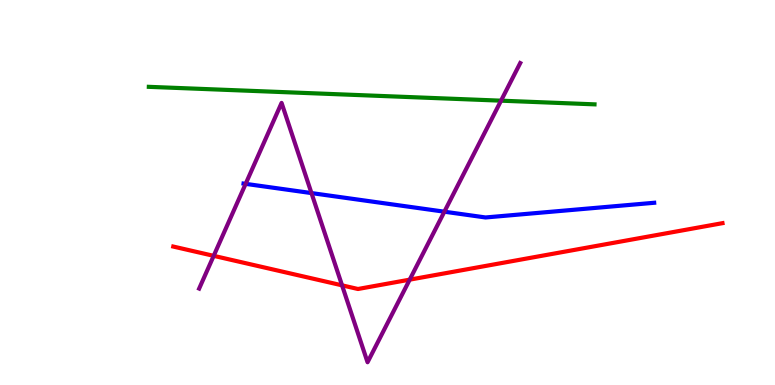[{'lines': ['blue', 'red'], 'intersections': []}, {'lines': ['green', 'red'], 'intersections': []}, {'lines': ['purple', 'red'], 'intersections': [{'x': 2.76, 'y': 3.35}, {'x': 4.41, 'y': 2.59}, {'x': 5.29, 'y': 2.74}]}, {'lines': ['blue', 'green'], 'intersections': []}, {'lines': ['blue', 'purple'], 'intersections': [{'x': 3.17, 'y': 5.22}, {'x': 4.02, 'y': 4.98}, {'x': 5.73, 'y': 4.5}]}, {'lines': ['green', 'purple'], 'intersections': [{'x': 6.46, 'y': 7.39}]}]